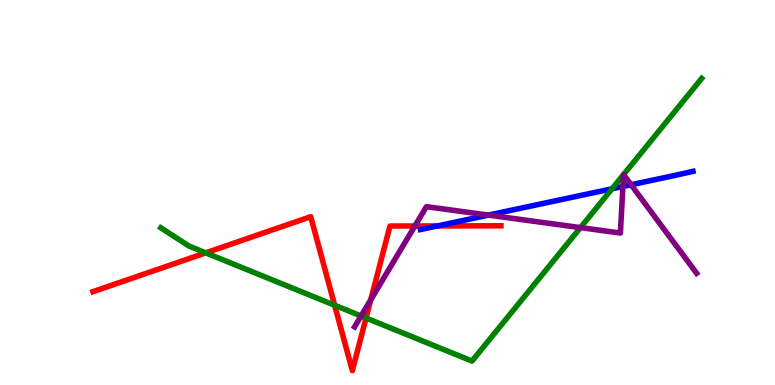[{'lines': ['blue', 'red'], 'intersections': [{'x': 5.64, 'y': 4.13}]}, {'lines': ['green', 'red'], 'intersections': [{'x': 2.65, 'y': 3.43}, {'x': 4.32, 'y': 2.07}, {'x': 4.72, 'y': 1.74}]}, {'lines': ['purple', 'red'], 'intersections': [{'x': 4.78, 'y': 2.21}, {'x': 5.35, 'y': 4.13}]}, {'lines': ['blue', 'green'], 'intersections': [{'x': 7.9, 'y': 5.1}]}, {'lines': ['blue', 'purple'], 'intersections': [{'x': 6.3, 'y': 4.41}, {'x': 8.04, 'y': 5.16}, {'x': 8.14, 'y': 5.2}]}, {'lines': ['green', 'purple'], 'intersections': [{'x': 4.66, 'y': 1.79}, {'x': 7.49, 'y': 4.09}]}]